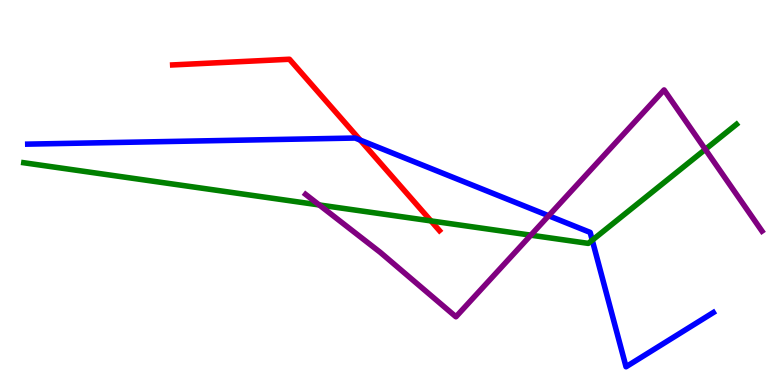[{'lines': ['blue', 'red'], 'intersections': [{'x': 4.65, 'y': 6.36}]}, {'lines': ['green', 'red'], 'intersections': [{'x': 5.56, 'y': 4.26}]}, {'lines': ['purple', 'red'], 'intersections': []}, {'lines': ['blue', 'green'], 'intersections': [{'x': 7.64, 'y': 3.76}]}, {'lines': ['blue', 'purple'], 'intersections': [{'x': 7.08, 'y': 4.4}]}, {'lines': ['green', 'purple'], 'intersections': [{'x': 4.12, 'y': 4.68}, {'x': 6.85, 'y': 3.89}, {'x': 9.1, 'y': 6.12}]}]